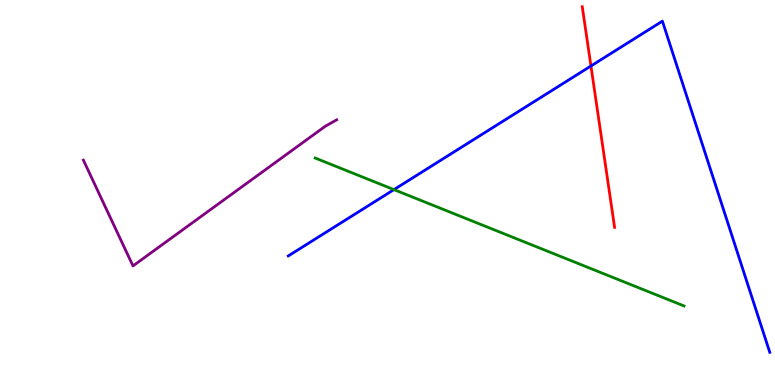[{'lines': ['blue', 'red'], 'intersections': [{'x': 7.63, 'y': 8.29}]}, {'lines': ['green', 'red'], 'intersections': []}, {'lines': ['purple', 'red'], 'intersections': []}, {'lines': ['blue', 'green'], 'intersections': [{'x': 5.08, 'y': 5.07}]}, {'lines': ['blue', 'purple'], 'intersections': []}, {'lines': ['green', 'purple'], 'intersections': []}]